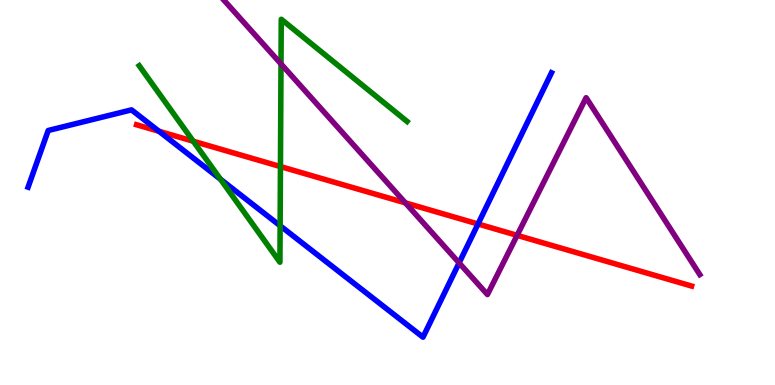[{'lines': ['blue', 'red'], 'intersections': [{'x': 2.05, 'y': 6.59}, {'x': 6.17, 'y': 4.18}]}, {'lines': ['green', 'red'], 'intersections': [{'x': 2.49, 'y': 6.33}, {'x': 3.62, 'y': 5.67}]}, {'lines': ['purple', 'red'], 'intersections': [{'x': 5.23, 'y': 4.73}, {'x': 6.67, 'y': 3.89}]}, {'lines': ['blue', 'green'], 'intersections': [{'x': 2.85, 'y': 5.34}, {'x': 3.61, 'y': 4.14}]}, {'lines': ['blue', 'purple'], 'intersections': [{'x': 5.92, 'y': 3.17}]}, {'lines': ['green', 'purple'], 'intersections': [{'x': 3.63, 'y': 8.34}]}]